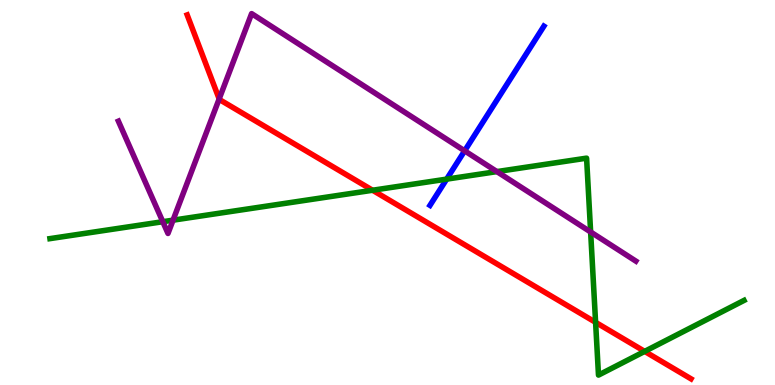[{'lines': ['blue', 'red'], 'intersections': []}, {'lines': ['green', 'red'], 'intersections': [{'x': 4.81, 'y': 5.06}, {'x': 7.69, 'y': 1.63}, {'x': 8.32, 'y': 0.873}]}, {'lines': ['purple', 'red'], 'intersections': [{'x': 2.83, 'y': 7.43}]}, {'lines': ['blue', 'green'], 'intersections': [{'x': 5.76, 'y': 5.35}]}, {'lines': ['blue', 'purple'], 'intersections': [{'x': 6.0, 'y': 6.08}]}, {'lines': ['green', 'purple'], 'intersections': [{'x': 2.1, 'y': 4.24}, {'x': 2.23, 'y': 4.28}, {'x': 6.41, 'y': 5.54}, {'x': 7.62, 'y': 3.97}]}]